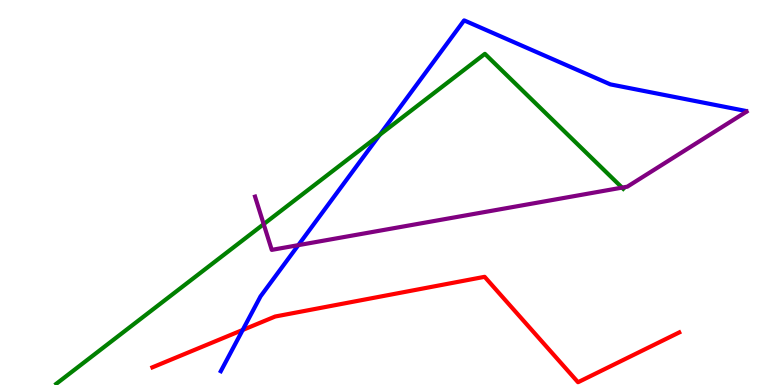[{'lines': ['blue', 'red'], 'intersections': [{'x': 3.13, 'y': 1.43}]}, {'lines': ['green', 'red'], 'intersections': []}, {'lines': ['purple', 'red'], 'intersections': []}, {'lines': ['blue', 'green'], 'intersections': [{'x': 4.9, 'y': 6.5}]}, {'lines': ['blue', 'purple'], 'intersections': [{'x': 3.85, 'y': 3.63}]}, {'lines': ['green', 'purple'], 'intersections': [{'x': 3.4, 'y': 4.18}, {'x': 8.03, 'y': 5.13}]}]